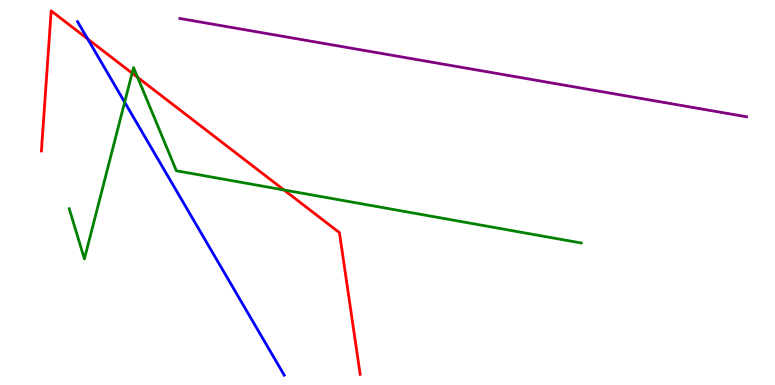[{'lines': ['blue', 'red'], 'intersections': [{'x': 1.13, 'y': 8.99}]}, {'lines': ['green', 'red'], 'intersections': [{'x': 1.7, 'y': 8.1}, {'x': 1.78, 'y': 7.99}, {'x': 3.66, 'y': 5.07}]}, {'lines': ['purple', 'red'], 'intersections': []}, {'lines': ['blue', 'green'], 'intersections': [{'x': 1.61, 'y': 7.35}]}, {'lines': ['blue', 'purple'], 'intersections': []}, {'lines': ['green', 'purple'], 'intersections': []}]